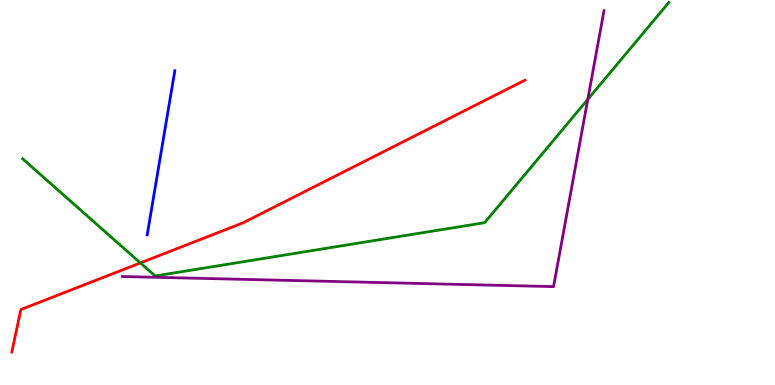[{'lines': ['blue', 'red'], 'intersections': []}, {'lines': ['green', 'red'], 'intersections': [{'x': 1.81, 'y': 3.17}]}, {'lines': ['purple', 'red'], 'intersections': []}, {'lines': ['blue', 'green'], 'intersections': []}, {'lines': ['blue', 'purple'], 'intersections': []}, {'lines': ['green', 'purple'], 'intersections': [{'x': 7.58, 'y': 7.42}]}]